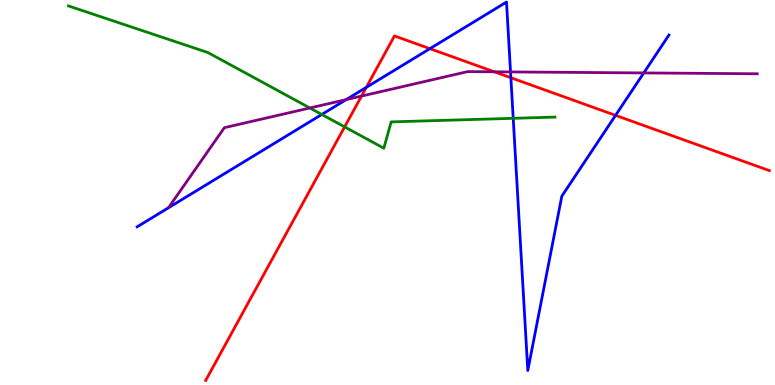[{'lines': ['blue', 'red'], 'intersections': [{'x': 4.73, 'y': 7.73}, {'x': 5.55, 'y': 8.74}, {'x': 6.59, 'y': 7.98}, {'x': 7.94, 'y': 7.0}]}, {'lines': ['green', 'red'], 'intersections': [{'x': 4.45, 'y': 6.7}]}, {'lines': ['purple', 'red'], 'intersections': [{'x': 4.66, 'y': 7.5}, {'x': 6.38, 'y': 8.13}]}, {'lines': ['blue', 'green'], 'intersections': [{'x': 4.15, 'y': 7.03}, {'x': 6.62, 'y': 6.93}]}, {'lines': ['blue', 'purple'], 'intersections': [{'x': 4.47, 'y': 7.41}, {'x': 6.59, 'y': 8.13}, {'x': 8.31, 'y': 8.11}]}, {'lines': ['green', 'purple'], 'intersections': [{'x': 4.0, 'y': 7.2}]}]